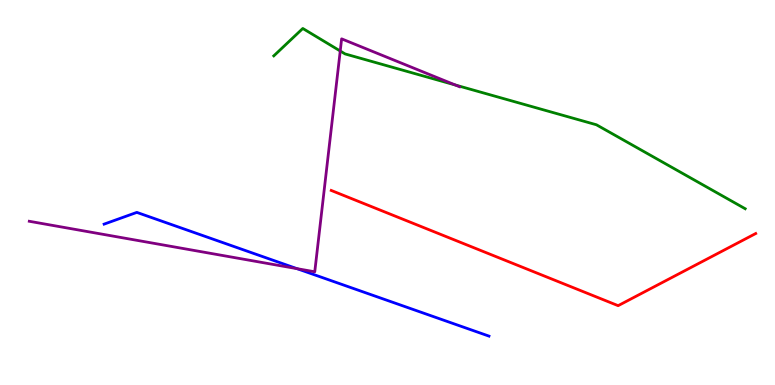[{'lines': ['blue', 'red'], 'intersections': []}, {'lines': ['green', 'red'], 'intersections': []}, {'lines': ['purple', 'red'], 'intersections': []}, {'lines': ['blue', 'green'], 'intersections': []}, {'lines': ['blue', 'purple'], 'intersections': [{'x': 3.83, 'y': 3.02}]}, {'lines': ['green', 'purple'], 'intersections': [{'x': 4.39, 'y': 8.68}, {'x': 5.88, 'y': 7.79}]}]